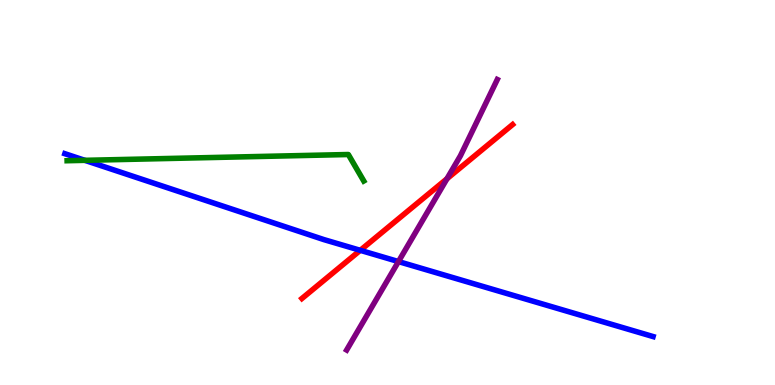[{'lines': ['blue', 'red'], 'intersections': [{'x': 4.65, 'y': 3.5}]}, {'lines': ['green', 'red'], 'intersections': []}, {'lines': ['purple', 'red'], 'intersections': [{'x': 5.77, 'y': 5.36}]}, {'lines': ['blue', 'green'], 'intersections': [{'x': 1.09, 'y': 5.84}]}, {'lines': ['blue', 'purple'], 'intersections': [{'x': 5.14, 'y': 3.21}]}, {'lines': ['green', 'purple'], 'intersections': []}]